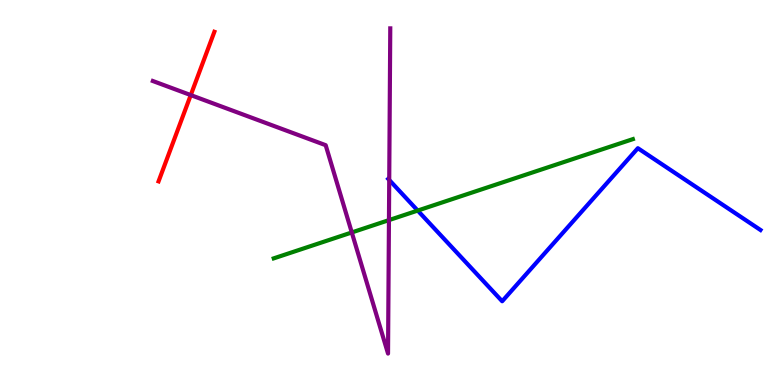[{'lines': ['blue', 'red'], 'intersections': []}, {'lines': ['green', 'red'], 'intersections': []}, {'lines': ['purple', 'red'], 'intersections': [{'x': 2.46, 'y': 7.53}]}, {'lines': ['blue', 'green'], 'intersections': [{'x': 5.39, 'y': 4.53}]}, {'lines': ['blue', 'purple'], 'intersections': [{'x': 5.02, 'y': 5.33}]}, {'lines': ['green', 'purple'], 'intersections': [{'x': 4.54, 'y': 3.96}, {'x': 5.02, 'y': 4.28}]}]